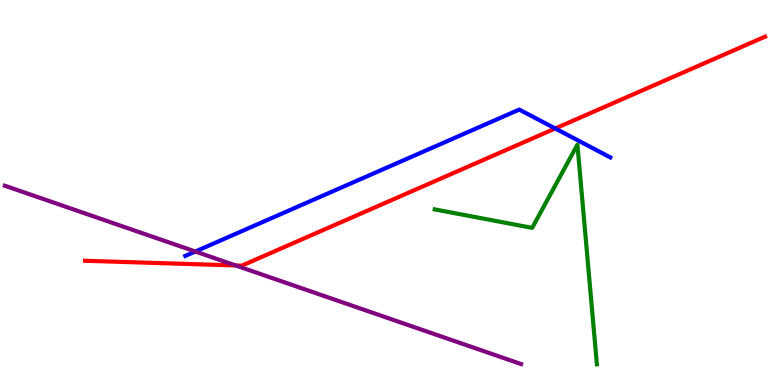[{'lines': ['blue', 'red'], 'intersections': [{'x': 7.16, 'y': 6.66}]}, {'lines': ['green', 'red'], 'intersections': []}, {'lines': ['purple', 'red'], 'intersections': [{'x': 3.04, 'y': 3.1}]}, {'lines': ['blue', 'green'], 'intersections': []}, {'lines': ['blue', 'purple'], 'intersections': [{'x': 2.52, 'y': 3.47}]}, {'lines': ['green', 'purple'], 'intersections': []}]